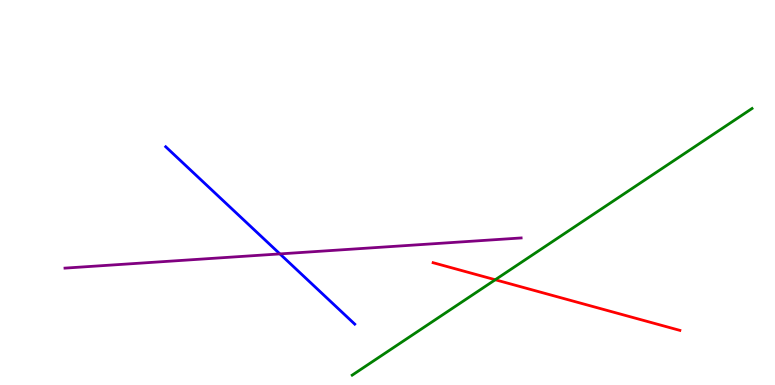[{'lines': ['blue', 'red'], 'intersections': []}, {'lines': ['green', 'red'], 'intersections': [{'x': 6.39, 'y': 2.73}]}, {'lines': ['purple', 'red'], 'intersections': []}, {'lines': ['blue', 'green'], 'intersections': []}, {'lines': ['blue', 'purple'], 'intersections': [{'x': 3.61, 'y': 3.41}]}, {'lines': ['green', 'purple'], 'intersections': []}]